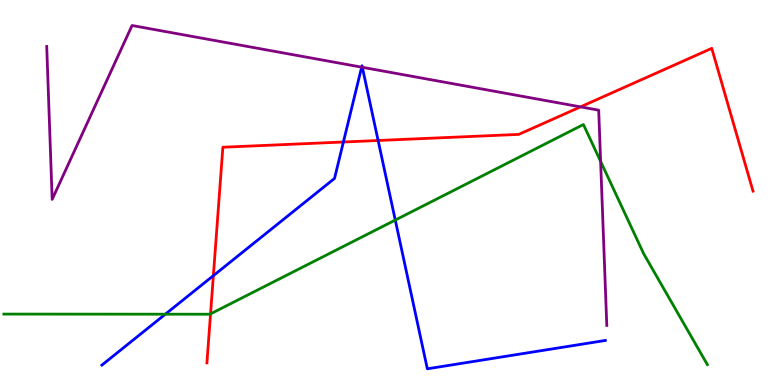[{'lines': ['blue', 'red'], 'intersections': [{'x': 2.75, 'y': 2.84}, {'x': 4.43, 'y': 6.31}, {'x': 4.88, 'y': 6.35}]}, {'lines': ['green', 'red'], 'intersections': [{'x': 2.72, 'y': 1.85}]}, {'lines': ['purple', 'red'], 'intersections': [{'x': 7.49, 'y': 7.22}]}, {'lines': ['blue', 'green'], 'intersections': [{'x': 2.13, 'y': 1.84}, {'x': 5.1, 'y': 4.28}]}, {'lines': ['blue', 'purple'], 'intersections': [{'x': 4.67, 'y': 8.26}, {'x': 4.68, 'y': 8.25}]}, {'lines': ['green', 'purple'], 'intersections': [{'x': 7.75, 'y': 5.81}]}]